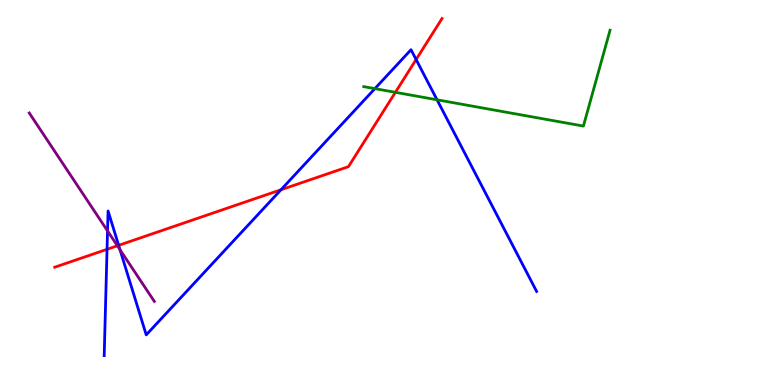[{'lines': ['blue', 'red'], 'intersections': [{'x': 1.38, 'y': 3.52}, {'x': 1.53, 'y': 3.63}, {'x': 3.63, 'y': 5.07}, {'x': 5.37, 'y': 8.45}]}, {'lines': ['green', 'red'], 'intersections': [{'x': 5.1, 'y': 7.6}]}, {'lines': ['purple', 'red'], 'intersections': [{'x': 1.51, 'y': 3.62}]}, {'lines': ['blue', 'green'], 'intersections': [{'x': 4.84, 'y': 7.7}, {'x': 5.64, 'y': 7.41}]}, {'lines': ['blue', 'purple'], 'intersections': [{'x': 1.39, 'y': 4.0}, {'x': 1.55, 'y': 3.52}]}, {'lines': ['green', 'purple'], 'intersections': []}]